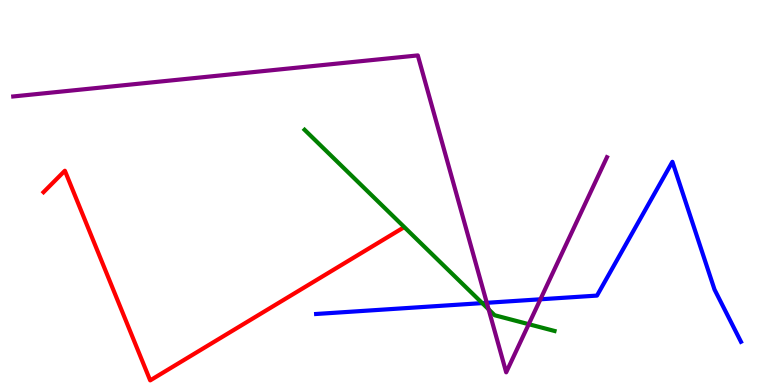[{'lines': ['blue', 'red'], 'intersections': []}, {'lines': ['green', 'red'], 'intersections': []}, {'lines': ['purple', 'red'], 'intersections': []}, {'lines': ['blue', 'green'], 'intersections': [{'x': 6.22, 'y': 2.13}]}, {'lines': ['blue', 'purple'], 'intersections': [{'x': 6.28, 'y': 2.13}, {'x': 6.97, 'y': 2.23}]}, {'lines': ['green', 'purple'], 'intersections': [{'x': 6.3, 'y': 1.97}, {'x': 6.82, 'y': 1.58}]}]